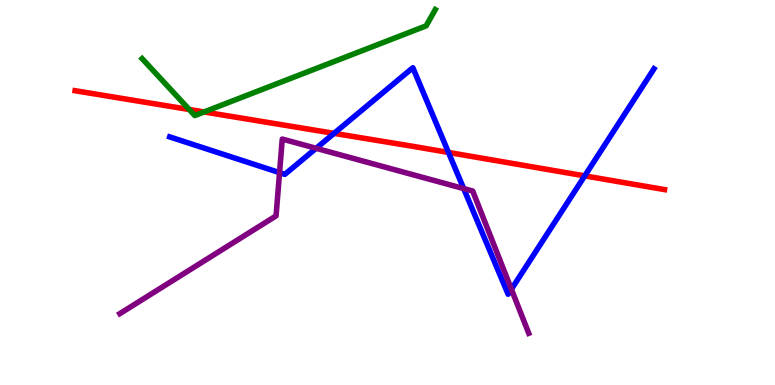[{'lines': ['blue', 'red'], 'intersections': [{'x': 4.31, 'y': 6.54}, {'x': 5.79, 'y': 6.04}, {'x': 7.54, 'y': 5.43}]}, {'lines': ['green', 'red'], 'intersections': [{'x': 2.44, 'y': 7.16}, {'x': 2.63, 'y': 7.09}]}, {'lines': ['purple', 'red'], 'intersections': []}, {'lines': ['blue', 'green'], 'intersections': []}, {'lines': ['blue', 'purple'], 'intersections': [{'x': 3.61, 'y': 5.52}, {'x': 4.08, 'y': 6.15}, {'x': 5.98, 'y': 5.1}, {'x': 6.6, 'y': 2.49}]}, {'lines': ['green', 'purple'], 'intersections': []}]